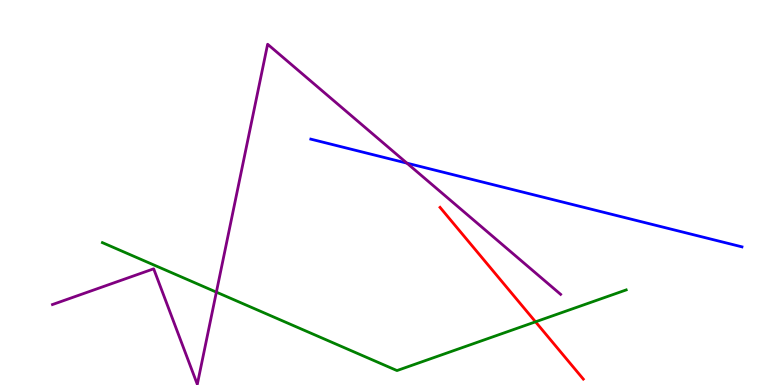[{'lines': ['blue', 'red'], 'intersections': []}, {'lines': ['green', 'red'], 'intersections': [{'x': 6.91, 'y': 1.64}]}, {'lines': ['purple', 'red'], 'intersections': []}, {'lines': ['blue', 'green'], 'intersections': []}, {'lines': ['blue', 'purple'], 'intersections': [{'x': 5.25, 'y': 5.76}]}, {'lines': ['green', 'purple'], 'intersections': [{'x': 2.79, 'y': 2.41}]}]